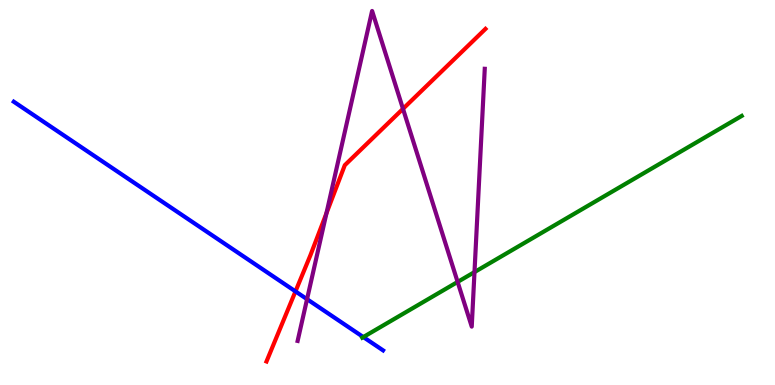[{'lines': ['blue', 'red'], 'intersections': [{'x': 3.81, 'y': 2.43}]}, {'lines': ['green', 'red'], 'intersections': []}, {'lines': ['purple', 'red'], 'intersections': [{'x': 4.21, 'y': 4.46}, {'x': 5.2, 'y': 7.17}]}, {'lines': ['blue', 'green'], 'intersections': [{'x': 4.69, 'y': 1.25}]}, {'lines': ['blue', 'purple'], 'intersections': [{'x': 3.96, 'y': 2.23}]}, {'lines': ['green', 'purple'], 'intersections': [{'x': 5.9, 'y': 2.68}, {'x': 6.12, 'y': 2.93}]}]